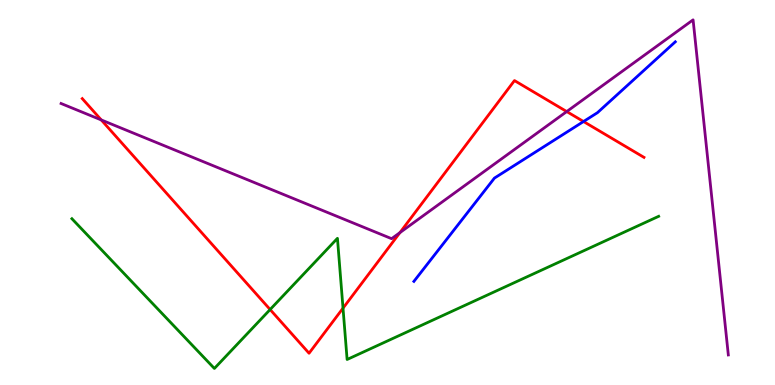[{'lines': ['blue', 'red'], 'intersections': [{'x': 7.53, 'y': 6.84}]}, {'lines': ['green', 'red'], 'intersections': [{'x': 3.49, 'y': 1.96}, {'x': 4.43, 'y': 2.0}]}, {'lines': ['purple', 'red'], 'intersections': [{'x': 1.31, 'y': 6.88}, {'x': 5.16, 'y': 3.96}, {'x': 7.31, 'y': 7.1}]}, {'lines': ['blue', 'green'], 'intersections': []}, {'lines': ['blue', 'purple'], 'intersections': []}, {'lines': ['green', 'purple'], 'intersections': []}]